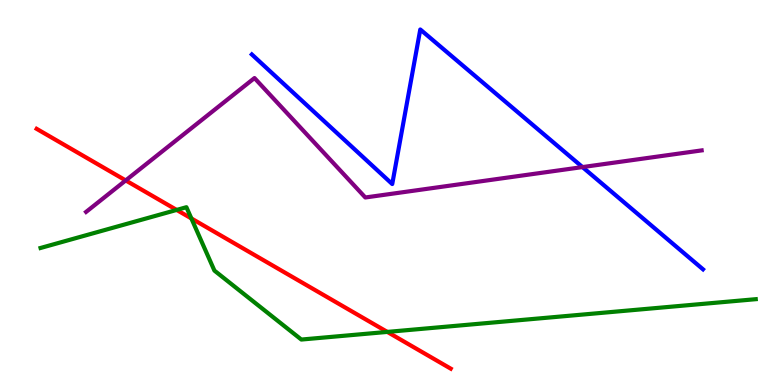[{'lines': ['blue', 'red'], 'intersections': []}, {'lines': ['green', 'red'], 'intersections': [{'x': 2.28, 'y': 4.55}, {'x': 2.47, 'y': 4.33}, {'x': 5.0, 'y': 1.38}]}, {'lines': ['purple', 'red'], 'intersections': [{'x': 1.62, 'y': 5.31}]}, {'lines': ['blue', 'green'], 'intersections': []}, {'lines': ['blue', 'purple'], 'intersections': [{'x': 7.52, 'y': 5.66}]}, {'lines': ['green', 'purple'], 'intersections': []}]